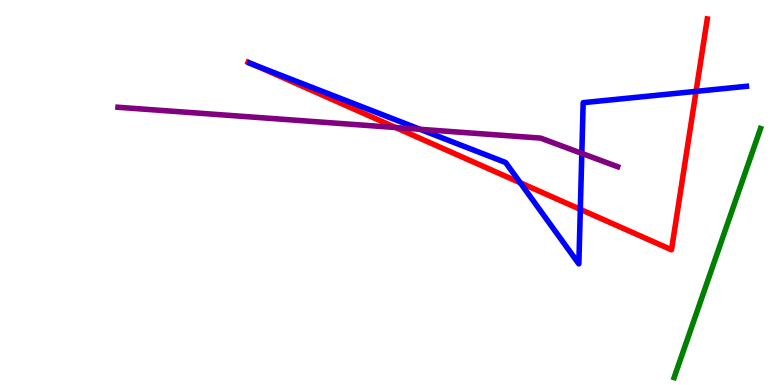[{'lines': ['blue', 'red'], 'intersections': [{'x': 3.3, 'y': 8.3}, {'x': 6.71, 'y': 5.25}, {'x': 7.49, 'y': 4.56}, {'x': 8.98, 'y': 7.63}]}, {'lines': ['green', 'red'], 'intersections': []}, {'lines': ['purple', 'red'], 'intersections': [{'x': 5.1, 'y': 6.69}]}, {'lines': ['blue', 'green'], 'intersections': []}, {'lines': ['blue', 'purple'], 'intersections': [{'x': 5.42, 'y': 6.64}, {'x': 7.51, 'y': 6.02}]}, {'lines': ['green', 'purple'], 'intersections': []}]